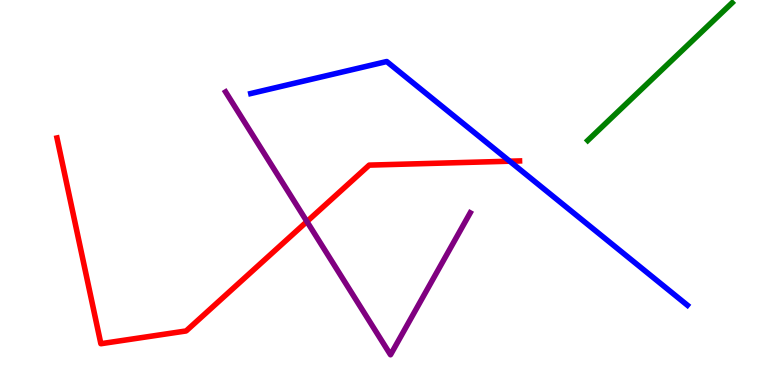[{'lines': ['blue', 'red'], 'intersections': [{'x': 6.58, 'y': 5.81}]}, {'lines': ['green', 'red'], 'intersections': []}, {'lines': ['purple', 'red'], 'intersections': [{'x': 3.96, 'y': 4.25}]}, {'lines': ['blue', 'green'], 'intersections': []}, {'lines': ['blue', 'purple'], 'intersections': []}, {'lines': ['green', 'purple'], 'intersections': []}]